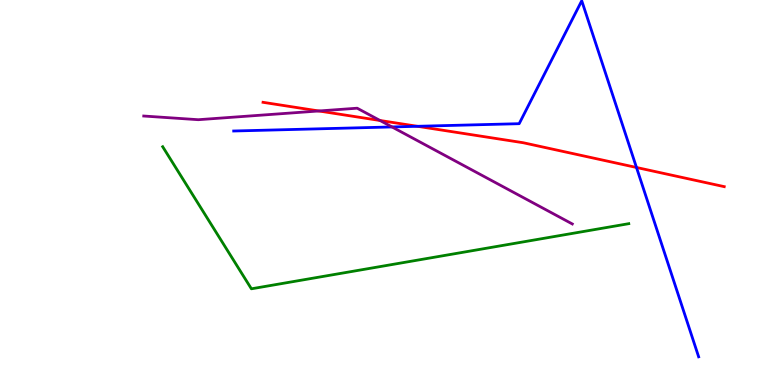[{'lines': ['blue', 'red'], 'intersections': [{'x': 5.39, 'y': 6.72}, {'x': 8.21, 'y': 5.65}]}, {'lines': ['green', 'red'], 'intersections': []}, {'lines': ['purple', 'red'], 'intersections': [{'x': 4.11, 'y': 7.12}, {'x': 4.9, 'y': 6.87}]}, {'lines': ['blue', 'green'], 'intersections': []}, {'lines': ['blue', 'purple'], 'intersections': [{'x': 5.06, 'y': 6.7}]}, {'lines': ['green', 'purple'], 'intersections': []}]